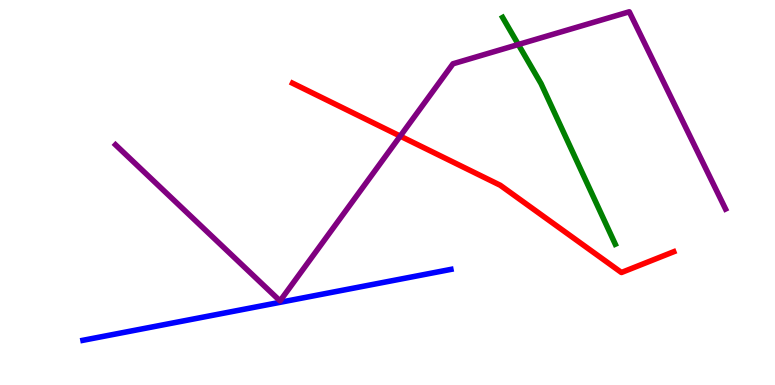[{'lines': ['blue', 'red'], 'intersections': []}, {'lines': ['green', 'red'], 'intersections': []}, {'lines': ['purple', 'red'], 'intersections': [{'x': 5.16, 'y': 6.46}]}, {'lines': ['blue', 'green'], 'intersections': []}, {'lines': ['blue', 'purple'], 'intersections': []}, {'lines': ['green', 'purple'], 'intersections': [{'x': 6.69, 'y': 8.84}]}]